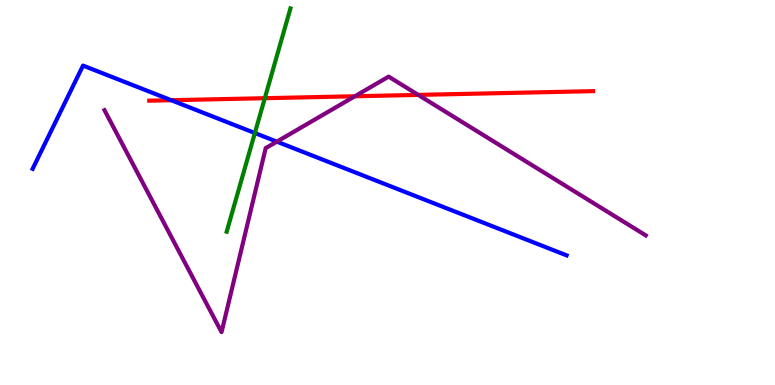[{'lines': ['blue', 'red'], 'intersections': [{'x': 2.21, 'y': 7.4}]}, {'lines': ['green', 'red'], 'intersections': [{'x': 3.42, 'y': 7.45}]}, {'lines': ['purple', 'red'], 'intersections': [{'x': 4.58, 'y': 7.5}, {'x': 5.4, 'y': 7.53}]}, {'lines': ['blue', 'green'], 'intersections': [{'x': 3.29, 'y': 6.54}]}, {'lines': ['blue', 'purple'], 'intersections': [{'x': 3.57, 'y': 6.32}]}, {'lines': ['green', 'purple'], 'intersections': []}]